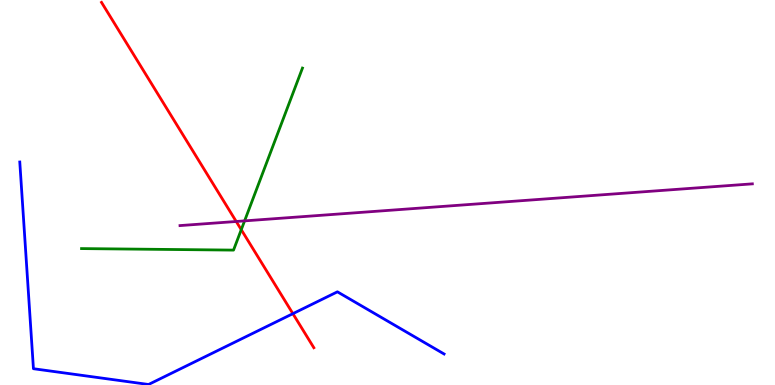[{'lines': ['blue', 'red'], 'intersections': [{'x': 3.78, 'y': 1.85}]}, {'lines': ['green', 'red'], 'intersections': [{'x': 3.11, 'y': 4.03}]}, {'lines': ['purple', 'red'], 'intersections': [{'x': 3.05, 'y': 4.25}]}, {'lines': ['blue', 'green'], 'intersections': []}, {'lines': ['blue', 'purple'], 'intersections': []}, {'lines': ['green', 'purple'], 'intersections': [{'x': 3.16, 'y': 4.26}]}]